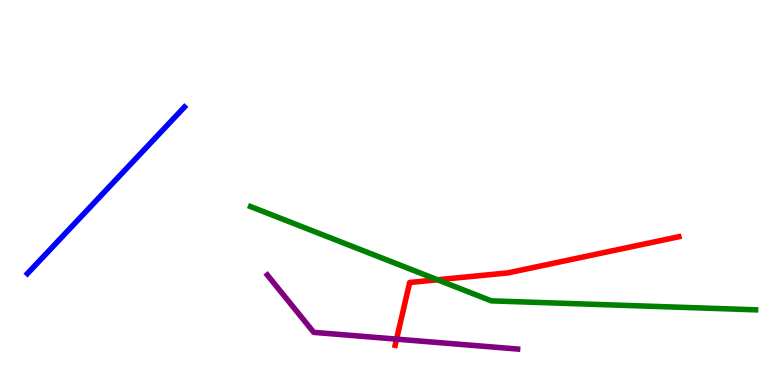[{'lines': ['blue', 'red'], 'intersections': []}, {'lines': ['green', 'red'], 'intersections': [{'x': 5.65, 'y': 2.73}]}, {'lines': ['purple', 'red'], 'intersections': [{'x': 5.12, 'y': 1.19}]}, {'lines': ['blue', 'green'], 'intersections': []}, {'lines': ['blue', 'purple'], 'intersections': []}, {'lines': ['green', 'purple'], 'intersections': []}]